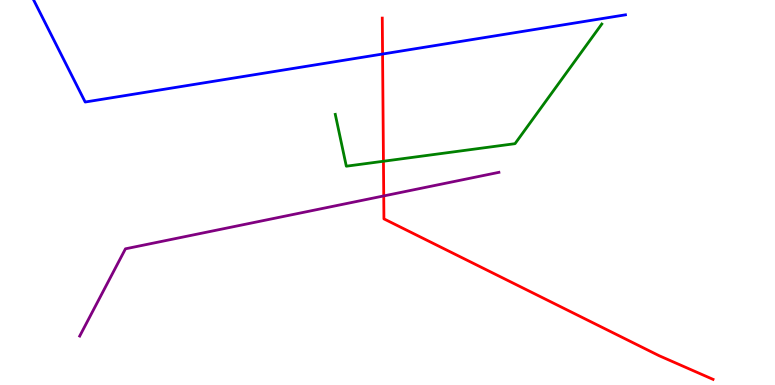[{'lines': ['blue', 'red'], 'intersections': [{'x': 4.94, 'y': 8.6}]}, {'lines': ['green', 'red'], 'intersections': [{'x': 4.95, 'y': 5.81}]}, {'lines': ['purple', 'red'], 'intersections': [{'x': 4.95, 'y': 4.91}]}, {'lines': ['blue', 'green'], 'intersections': []}, {'lines': ['blue', 'purple'], 'intersections': []}, {'lines': ['green', 'purple'], 'intersections': []}]